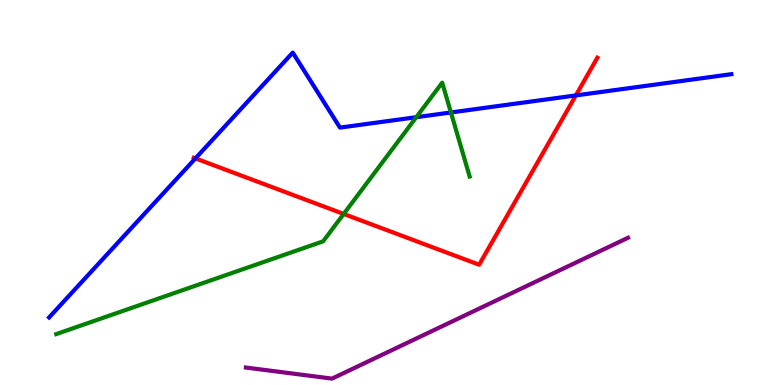[{'lines': ['blue', 'red'], 'intersections': [{'x': 2.52, 'y': 5.89}, {'x': 7.43, 'y': 7.52}]}, {'lines': ['green', 'red'], 'intersections': [{'x': 4.43, 'y': 4.44}]}, {'lines': ['purple', 'red'], 'intersections': []}, {'lines': ['blue', 'green'], 'intersections': [{'x': 5.37, 'y': 6.96}, {'x': 5.82, 'y': 7.08}]}, {'lines': ['blue', 'purple'], 'intersections': []}, {'lines': ['green', 'purple'], 'intersections': []}]